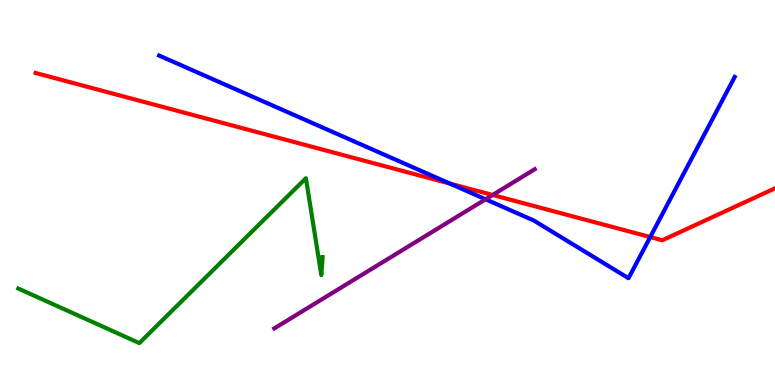[{'lines': ['blue', 'red'], 'intersections': [{'x': 5.8, 'y': 5.23}, {'x': 8.39, 'y': 3.84}]}, {'lines': ['green', 'red'], 'intersections': []}, {'lines': ['purple', 'red'], 'intersections': [{'x': 6.36, 'y': 4.94}]}, {'lines': ['blue', 'green'], 'intersections': []}, {'lines': ['blue', 'purple'], 'intersections': [{'x': 6.27, 'y': 4.82}]}, {'lines': ['green', 'purple'], 'intersections': []}]